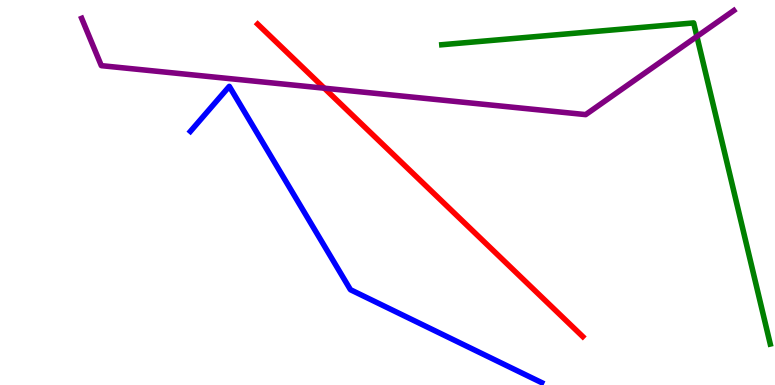[{'lines': ['blue', 'red'], 'intersections': []}, {'lines': ['green', 'red'], 'intersections': []}, {'lines': ['purple', 'red'], 'intersections': [{'x': 4.18, 'y': 7.71}]}, {'lines': ['blue', 'green'], 'intersections': []}, {'lines': ['blue', 'purple'], 'intersections': []}, {'lines': ['green', 'purple'], 'intersections': [{'x': 8.99, 'y': 9.05}]}]